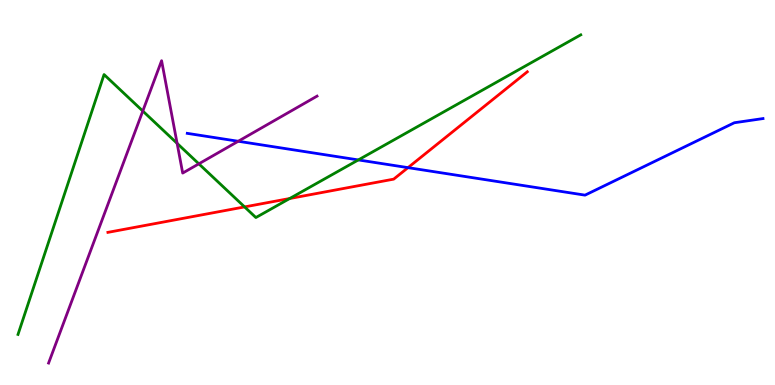[{'lines': ['blue', 'red'], 'intersections': [{'x': 5.26, 'y': 5.65}]}, {'lines': ['green', 'red'], 'intersections': [{'x': 3.16, 'y': 4.63}, {'x': 3.74, 'y': 4.84}]}, {'lines': ['purple', 'red'], 'intersections': []}, {'lines': ['blue', 'green'], 'intersections': [{'x': 4.62, 'y': 5.85}]}, {'lines': ['blue', 'purple'], 'intersections': [{'x': 3.07, 'y': 6.33}]}, {'lines': ['green', 'purple'], 'intersections': [{'x': 1.84, 'y': 7.12}, {'x': 2.29, 'y': 6.28}, {'x': 2.57, 'y': 5.74}]}]